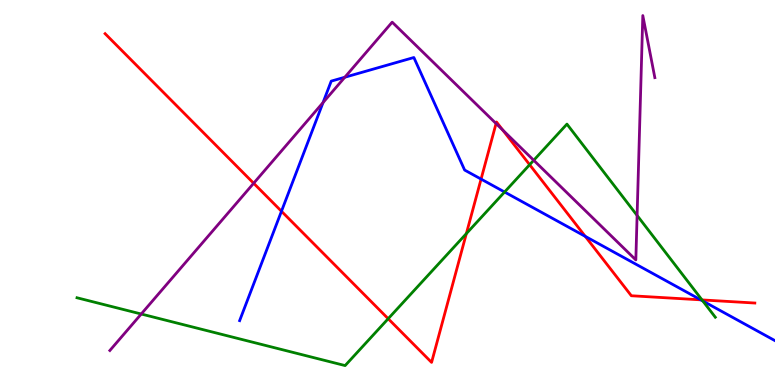[{'lines': ['blue', 'red'], 'intersections': [{'x': 3.63, 'y': 4.51}, {'x': 6.21, 'y': 5.35}, {'x': 7.55, 'y': 3.86}, {'x': 9.04, 'y': 2.21}]}, {'lines': ['green', 'red'], 'intersections': [{'x': 5.01, 'y': 1.72}, {'x': 6.02, 'y': 3.93}, {'x': 6.83, 'y': 5.72}, {'x': 9.06, 'y': 2.21}]}, {'lines': ['purple', 'red'], 'intersections': [{'x': 3.27, 'y': 5.24}, {'x': 6.4, 'y': 6.79}, {'x': 6.49, 'y': 6.62}]}, {'lines': ['blue', 'green'], 'intersections': [{'x': 6.51, 'y': 5.01}, {'x': 9.07, 'y': 2.18}]}, {'lines': ['blue', 'purple'], 'intersections': [{'x': 4.17, 'y': 7.34}, {'x': 4.45, 'y': 7.99}]}, {'lines': ['green', 'purple'], 'intersections': [{'x': 1.82, 'y': 1.84}, {'x': 6.89, 'y': 5.84}, {'x': 8.22, 'y': 4.4}]}]